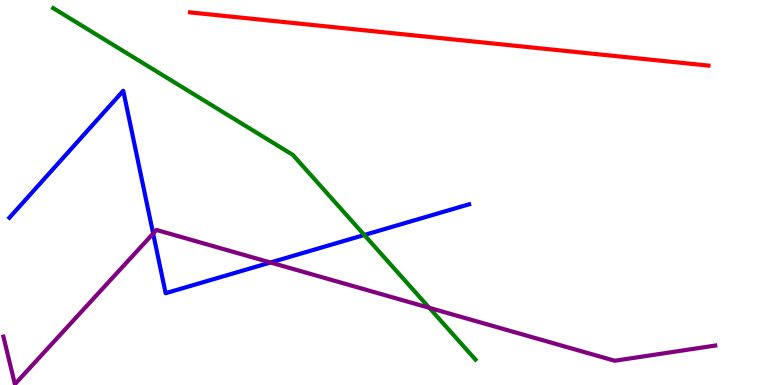[{'lines': ['blue', 'red'], 'intersections': []}, {'lines': ['green', 'red'], 'intersections': []}, {'lines': ['purple', 'red'], 'intersections': []}, {'lines': ['blue', 'green'], 'intersections': [{'x': 4.7, 'y': 3.9}]}, {'lines': ['blue', 'purple'], 'intersections': [{'x': 1.98, 'y': 3.93}, {'x': 3.49, 'y': 3.18}]}, {'lines': ['green', 'purple'], 'intersections': [{'x': 5.54, 'y': 2.0}]}]